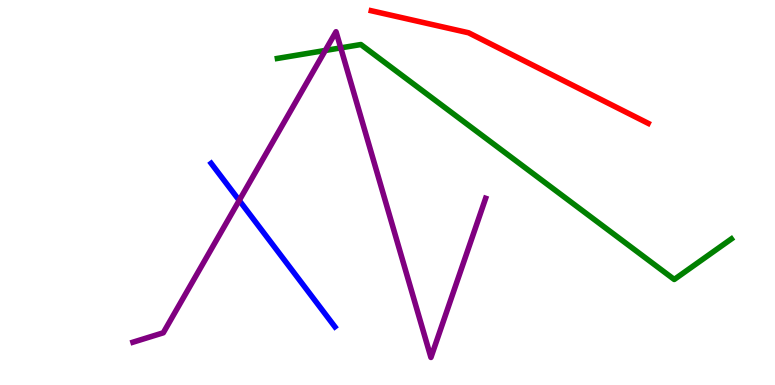[{'lines': ['blue', 'red'], 'intersections': []}, {'lines': ['green', 'red'], 'intersections': []}, {'lines': ['purple', 'red'], 'intersections': []}, {'lines': ['blue', 'green'], 'intersections': []}, {'lines': ['blue', 'purple'], 'intersections': [{'x': 3.09, 'y': 4.79}]}, {'lines': ['green', 'purple'], 'intersections': [{'x': 4.2, 'y': 8.69}, {'x': 4.4, 'y': 8.76}]}]